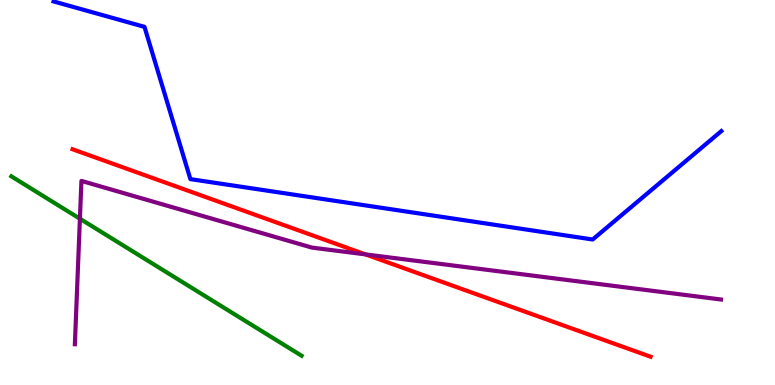[{'lines': ['blue', 'red'], 'intersections': []}, {'lines': ['green', 'red'], 'intersections': []}, {'lines': ['purple', 'red'], 'intersections': [{'x': 4.72, 'y': 3.39}]}, {'lines': ['blue', 'green'], 'intersections': []}, {'lines': ['blue', 'purple'], 'intersections': []}, {'lines': ['green', 'purple'], 'intersections': [{'x': 1.03, 'y': 4.32}]}]